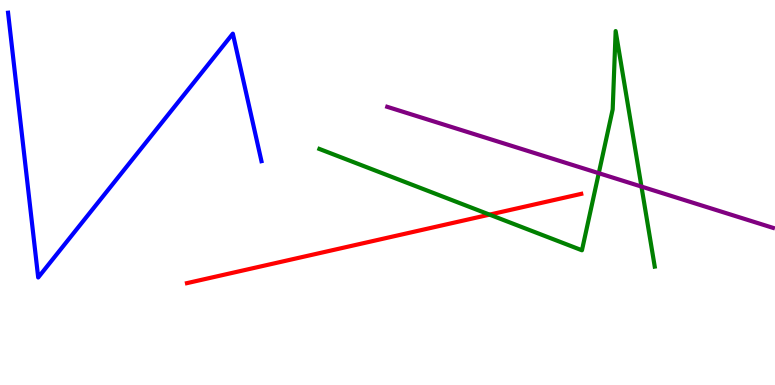[{'lines': ['blue', 'red'], 'intersections': []}, {'lines': ['green', 'red'], 'intersections': [{'x': 6.32, 'y': 4.43}]}, {'lines': ['purple', 'red'], 'intersections': []}, {'lines': ['blue', 'green'], 'intersections': []}, {'lines': ['blue', 'purple'], 'intersections': []}, {'lines': ['green', 'purple'], 'intersections': [{'x': 7.73, 'y': 5.5}, {'x': 8.28, 'y': 5.15}]}]